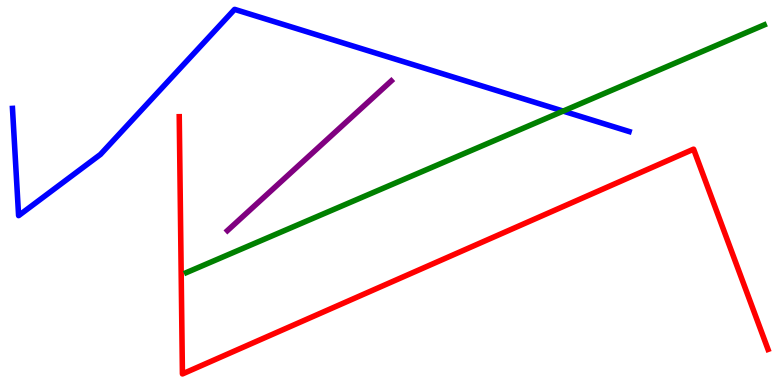[{'lines': ['blue', 'red'], 'intersections': []}, {'lines': ['green', 'red'], 'intersections': []}, {'lines': ['purple', 'red'], 'intersections': []}, {'lines': ['blue', 'green'], 'intersections': [{'x': 7.27, 'y': 7.11}]}, {'lines': ['blue', 'purple'], 'intersections': []}, {'lines': ['green', 'purple'], 'intersections': []}]